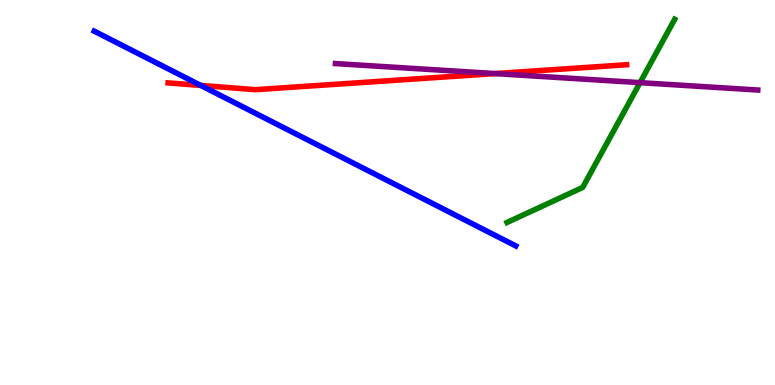[{'lines': ['blue', 'red'], 'intersections': [{'x': 2.59, 'y': 7.78}]}, {'lines': ['green', 'red'], 'intersections': []}, {'lines': ['purple', 'red'], 'intersections': [{'x': 6.39, 'y': 8.09}]}, {'lines': ['blue', 'green'], 'intersections': []}, {'lines': ['blue', 'purple'], 'intersections': []}, {'lines': ['green', 'purple'], 'intersections': [{'x': 8.26, 'y': 7.85}]}]